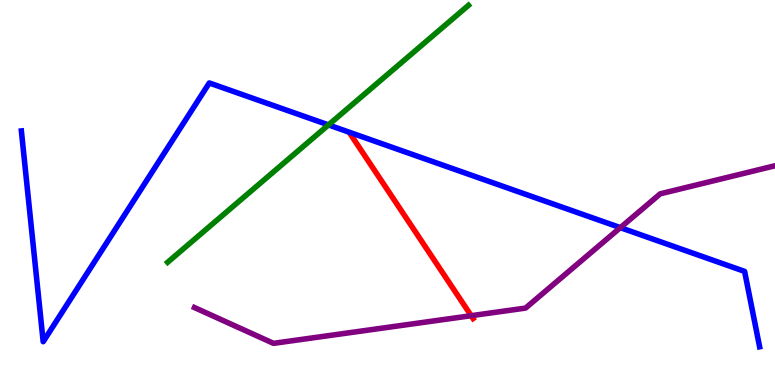[{'lines': ['blue', 'red'], 'intersections': []}, {'lines': ['green', 'red'], 'intersections': []}, {'lines': ['purple', 'red'], 'intersections': [{'x': 6.08, 'y': 1.8}]}, {'lines': ['blue', 'green'], 'intersections': [{'x': 4.24, 'y': 6.76}]}, {'lines': ['blue', 'purple'], 'intersections': [{'x': 8.0, 'y': 4.09}]}, {'lines': ['green', 'purple'], 'intersections': []}]